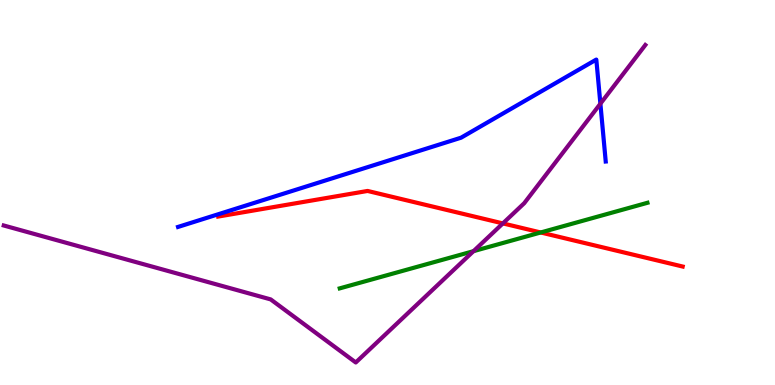[{'lines': ['blue', 'red'], 'intersections': []}, {'lines': ['green', 'red'], 'intersections': [{'x': 6.98, 'y': 3.96}]}, {'lines': ['purple', 'red'], 'intersections': [{'x': 6.49, 'y': 4.2}]}, {'lines': ['blue', 'green'], 'intersections': []}, {'lines': ['blue', 'purple'], 'intersections': [{'x': 7.75, 'y': 7.31}]}, {'lines': ['green', 'purple'], 'intersections': [{'x': 6.11, 'y': 3.48}]}]